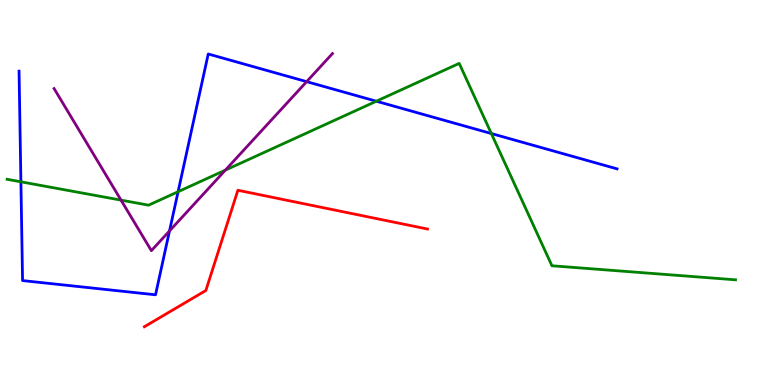[{'lines': ['blue', 'red'], 'intersections': []}, {'lines': ['green', 'red'], 'intersections': []}, {'lines': ['purple', 'red'], 'intersections': []}, {'lines': ['blue', 'green'], 'intersections': [{'x': 0.27, 'y': 5.28}, {'x': 2.3, 'y': 5.02}, {'x': 4.86, 'y': 7.37}, {'x': 6.34, 'y': 6.53}]}, {'lines': ['blue', 'purple'], 'intersections': [{'x': 2.19, 'y': 4.0}, {'x': 3.96, 'y': 7.88}]}, {'lines': ['green', 'purple'], 'intersections': [{'x': 1.56, 'y': 4.8}, {'x': 2.91, 'y': 5.58}]}]